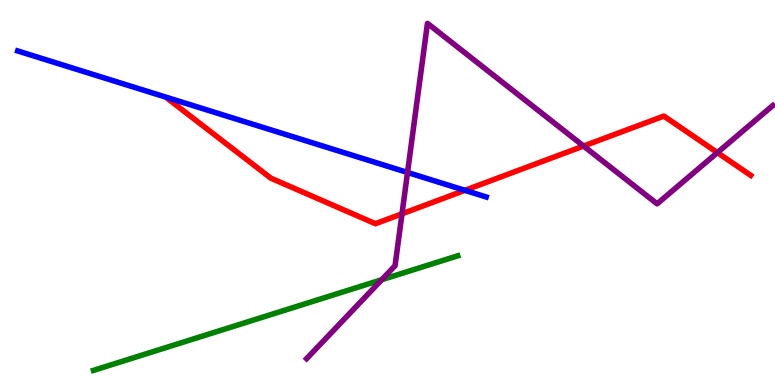[{'lines': ['blue', 'red'], 'intersections': [{'x': 6.0, 'y': 5.06}]}, {'lines': ['green', 'red'], 'intersections': []}, {'lines': ['purple', 'red'], 'intersections': [{'x': 5.19, 'y': 4.45}, {'x': 7.53, 'y': 6.21}, {'x': 9.26, 'y': 6.04}]}, {'lines': ['blue', 'green'], 'intersections': []}, {'lines': ['blue', 'purple'], 'intersections': [{'x': 5.26, 'y': 5.52}]}, {'lines': ['green', 'purple'], 'intersections': [{'x': 4.93, 'y': 2.73}]}]